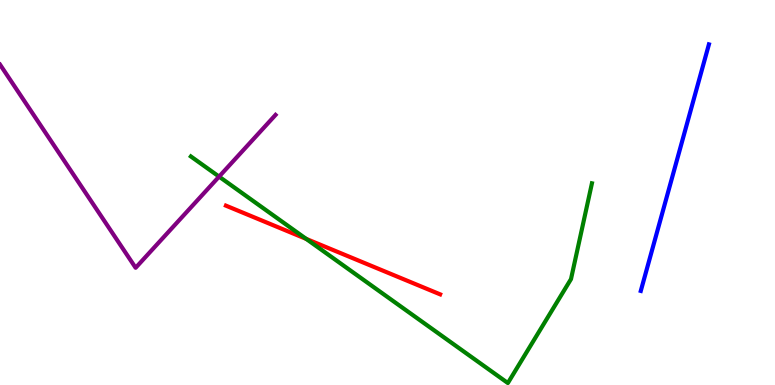[{'lines': ['blue', 'red'], 'intersections': []}, {'lines': ['green', 'red'], 'intersections': [{'x': 3.95, 'y': 3.8}]}, {'lines': ['purple', 'red'], 'intersections': []}, {'lines': ['blue', 'green'], 'intersections': []}, {'lines': ['blue', 'purple'], 'intersections': []}, {'lines': ['green', 'purple'], 'intersections': [{'x': 2.83, 'y': 5.41}]}]